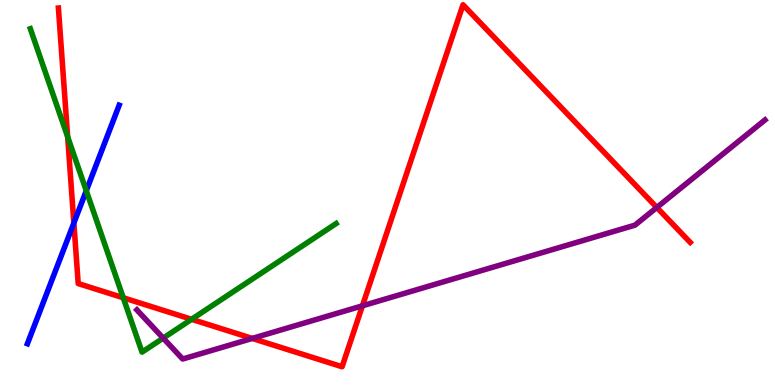[{'lines': ['blue', 'red'], 'intersections': [{'x': 0.953, 'y': 4.21}]}, {'lines': ['green', 'red'], 'intersections': [{'x': 0.873, 'y': 6.45}, {'x': 1.59, 'y': 2.27}, {'x': 2.47, 'y': 1.71}]}, {'lines': ['purple', 'red'], 'intersections': [{'x': 3.25, 'y': 1.21}, {'x': 4.68, 'y': 2.06}, {'x': 8.48, 'y': 4.61}]}, {'lines': ['blue', 'green'], 'intersections': [{'x': 1.11, 'y': 5.05}]}, {'lines': ['blue', 'purple'], 'intersections': []}, {'lines': ['green', 'purple'], 'intersections': [{'x': 2.11, 'y': 1.22}]}]